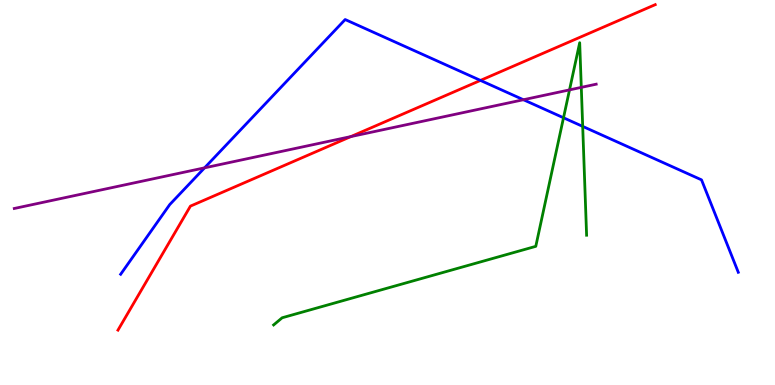[{'lines': ['blue', 'red'], 'intersections': [{'x': 6.2, 'y': 7.91}]}, {'lines': ['green', 'red'], 'intersections': []}, {'lines': ['purple', 'red'], 'intersections': [{'x': 4.53, 'y': 6.45}]}, {'lines': ['blue', 'green'], 'intersections': [{'x': 7.27, 'y': 6.94}, {'x': 7.52, 'y': 6.72}]}, {'lines': ['blue', 'purple'], 'intersections': [{'x': 2.64, 'y': 5.64}, {'x': 6.75, 'y': 7.41}]}, {'lines': ['green', 'purple'], 'intersections': [{'x': 7.35, 'y': 7.67}, {'x': 7.5, 'y': 7.73}]}]